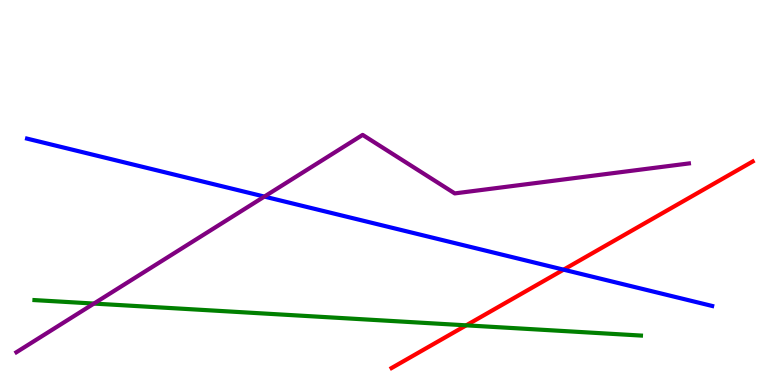[{'lines': ['blue', 'red'], 'intersections': [{'x': 7.27, 'y': 3.0}]}, {'lines': ['green', 'red'], 'intersections': [{'x': 6.02, 'y': 1.55}]}, {'lines': ['purple', 'red'], 'intersections': []}, {'lines': ['blue', 'green'], 'intersections': []}, {'lines': ['blue', 'purple'], 'intersections': [{'x': 3.41, 'y': 4.89}]}, {'lines': ['green', 'purple'], 'intersections': [{'x': 1.21, 'y': 2.12}]}]